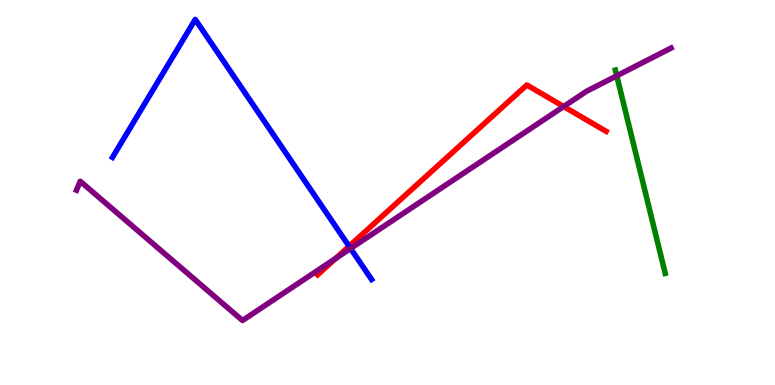[{'lines': ['blue', 'red'], 'intersections': [{'x': 4.5, 'y': 3.6}]}, {'lines': ['green', 'red'], 'intersections': []}, {'lines': ['purple', 'red'], 'intersections': [{'x': 4.33, 'y': 3.29}, {'x': 7.27, 'y': 7.23}]}, {'lines': ['blue', 'green'], 'intersections': []}, {'lines': ['blue', 'purple'], 'intersections': [{'x': 4.52, 'y': 3.55}]}, {'lines': ['green', 'purple'], 'intersections': [{'x': 7.96, 'y': 8.03}]}]